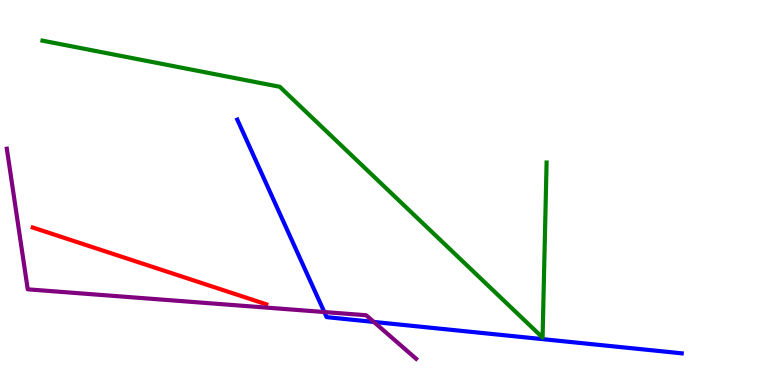[{'lines': ['blue', 'red'], 'intersections': []}, {'lines': ['green', 'red'], 'intersections': []}, {'lines': ['purple', 'red'], 'intersections': []}, {'lines': ['blue', 'green'], 'intersections': []}, {'lines': ['blue', 'purple'], 'intersections': [{'x': 4.18, 'y': 1.9}, {'x': 4.82, 'y': 1.64}]}, {'lines': ['green', 'purple'], 'intersections': []}]